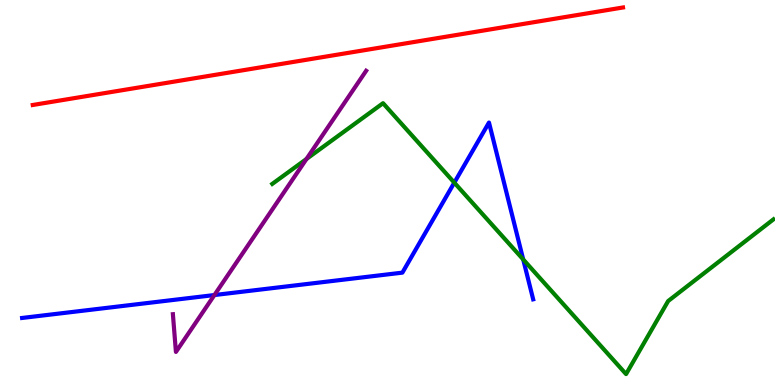[{'lines': ['blue', 'red'], 'intersections': []}, {'lines': ['green', 'red'], 'intersections': []}, {'lines': ['purple', 'red'], 'intersections': []}, {'lines': ['blue', 'green'], 'intersections': [{'x': 5.86, 'y': 5.26}, {'x': 6.75, 'y': 3.26}]}, {'lines': ['blue', 'purple'], 'intersections': [{'x': 2.77, 'y': 2.34}]}, {'lines': ['green', 'purple'], 'intersections': [{'x': 3.95, 'y': 5.87}]}]